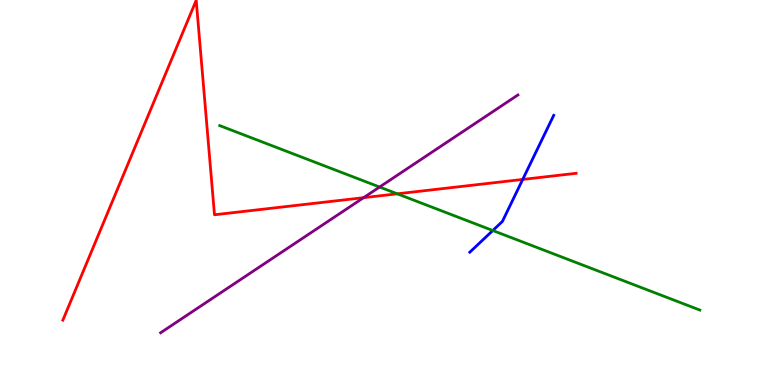[{'lines': ['blue', 'red'], 'intersections': [{'x': 6.74, 'y': 5.34}]}, {'lines': ['green', 'red'], 'intersections': [{'x': 5.13, 'y': 4.97}]}, {'lines': ['purple', 'red'], 'intersections': [{'x': 4.69, 'y': 4.87}]}, {'lines': ['blue', 'green'], 'intersections': [{'x': 6.36, 'y': 4.01}]}, {'lines': ['blue', 'purple'], 'intersections': []}, {'lines': ['green', 'purple'], 'intersections': [{'x': 4.9, 'y': 5.14}]}]